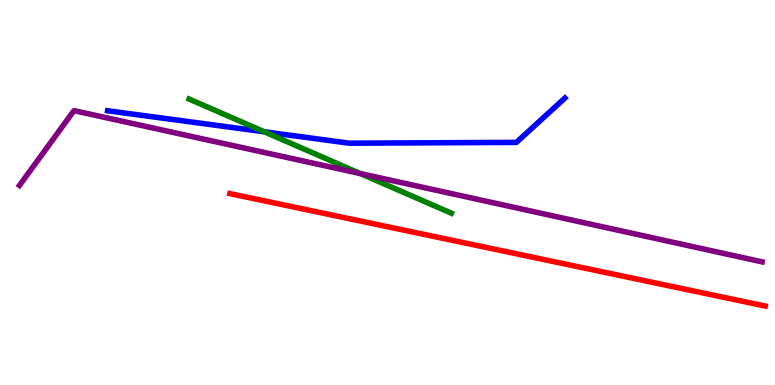[{'lines': ['blue', 'red'], 'intersections': []}, {'lines': ['green', 'red'], 'intersections': []}, {'lines': ['purple', 'red'], 'intersections': []}, {'lines': ['blue', 'green'], 'intersections': [{'x': 3.41, 'y': 6.58}]}, {'lines': ['blue', 'purple'], 'intersections': []}, {'lines': ['green', 'purple'], 'intersections': [{'x': 4.65, 'y': 5.49}]}]